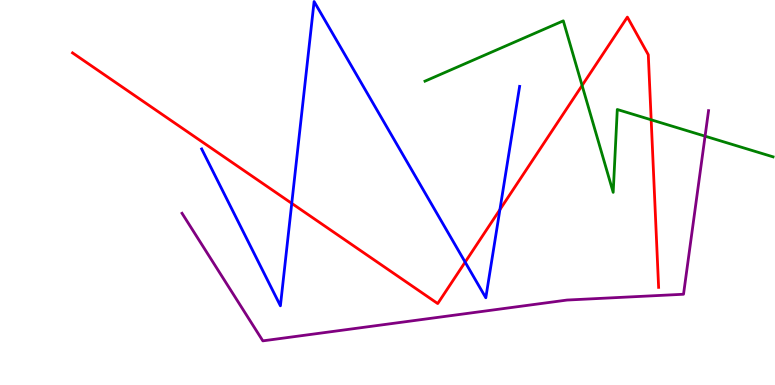[{'lines': ['blue', 'red'], 'intersections': [{'x': 3.76, 'y': 4.72}, {'x': 6.0, 'y': 3.19}, {'x': 6.45, 'y': 4.56}]}, {'lines': ['green', 'red'], 'intersections': [{'x': 7.51, 'y': 7.78}, {'x': 8.4, 'y': 6.89}]}, {'lines': ['purple', 'red'], 'intersections': []}, {'lines': ['blue', 'green'], 'intersections': []}, {'lines': ['blue', 'purple'], 'intersections': []}, {'lines': ['green', 'purple'], 'intersections': [{'x': 9.1, 'y': 6.46}]}]